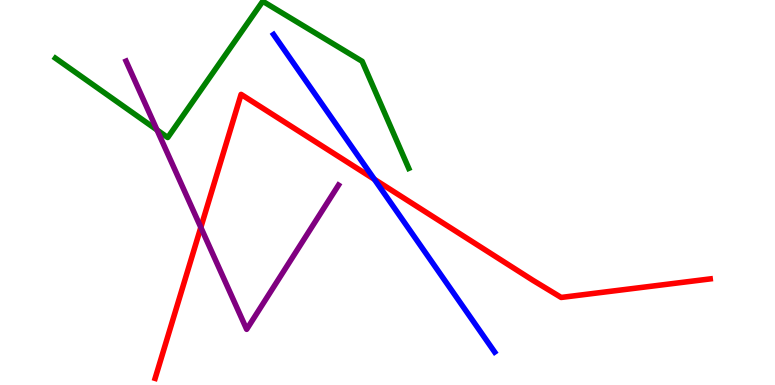[{'lines': ['blue', 'red'], 'intersections': [{'x': 4.83, 'y': 5.34}]}, {'lines': ['green', 'red'], 'intersections': []}, {'lines': ['purple', 'red'], 'intersections': [{'x': 2.59, 'y': 4.09}]}, {'lines': ['blue', 'green'], 'intersections': []}, {'lines': ['blue', 'purple'], 'intersections': []}, {'lines': ['green', 'purple'], 'intersections': [{'x': 2.03, 'y': 6.62}]}]